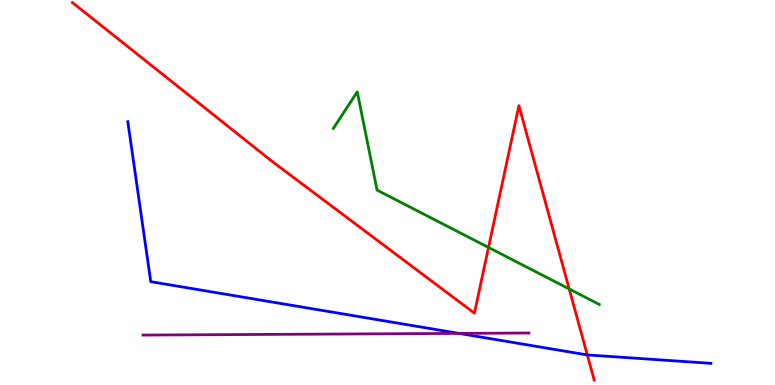[{'lines': ['blue', 'red'], 'intersections': [{'x': 7.58, 'y': 0.781}]}, {'lines': ['green', 'red'], 'intersections': [{'x': 6.3, 'y': 3.57}, {'x': 7.34, 'y': 2.49}]}, {'lines': ['purple', 'red'], 'intersections': []}, {'lines': ['blue', 'green'], 'intersections': []}, {'lines': ['blue', 'purple'], 'intersections': [{'x': 5.92, 'y': 1.34}]}, {'lines': ['green', 'purple'], 'intersections': []}]